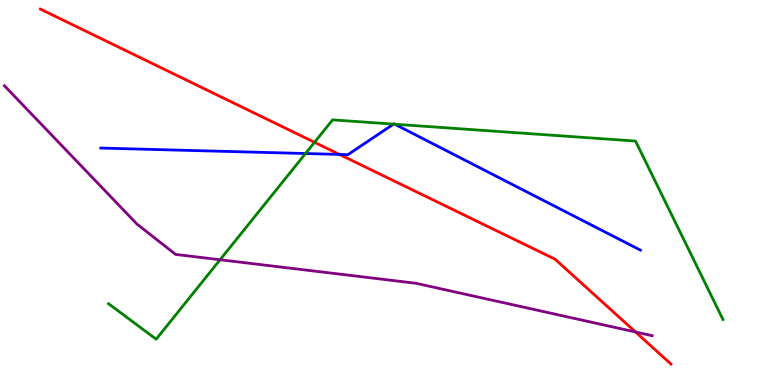[{'lines': ['blue', 'red'], 'intersections': [{'x': 4.38, 'y': 5.99}]}, {'lines': ['green', 'red'], 'intersections': [{'x': 4.06, 'y': 6.3}]}, {'lines': ['purple', 'red'], 'intersections': [{'x': 8.2, 'y': 1.38}]}, {'lines': ['blue', 'green'], 'intersections': [{'x': 3.94, 'y': 6.01}, {'x': 5.08, 'y': 6.78}, {'x': 5.09, 'y': 6.77}]}, {'lines': ['blue', 'purple'], 'intersections': []}, {'lines': ['green', 'purple'], 'intersections': [{'x': 2.84, 'y': 3.25}]}]